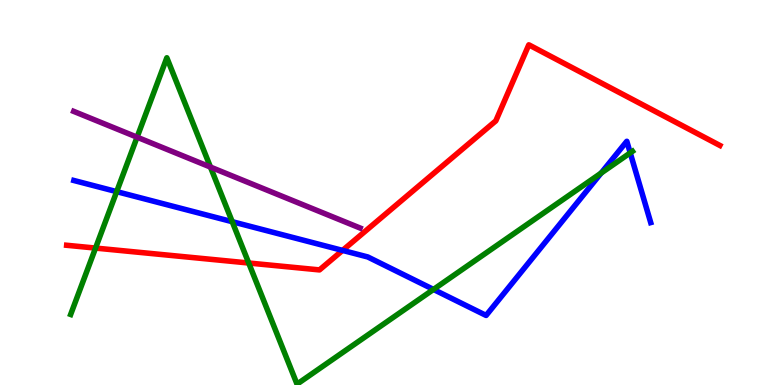[{'lines': ['blue', 'red'], 'intersections': [{'x': 4.42, 'y': 3.5}]}, {'lines': ['green', 'red'], 'intersections': [{'x': 1.23, 'y': 3.56}, {'x': 3.21, 'y': 3.17}]}, {'lines': ['purple', 'red'], 'intersections': []}, {'lines': ['blue', 'green'], 'intersections': [{'x': 1.51, 'y': 5.02}, {'x': 3.0, 'y': 4.24}, {'x': 5.59, 'y': 2.48}, {'x': 7.76, 'y': 5.5}, {'x': 8.13, 'y': 6.03}]}, {'lines': ['blue', 'purple'], 'intersections': []}, {'lines': ['green', 'purple'], 'intersections': [{'x': 1.77, 'y': 6.44}, {'x': 2.72, 'y': 5.66}]}]